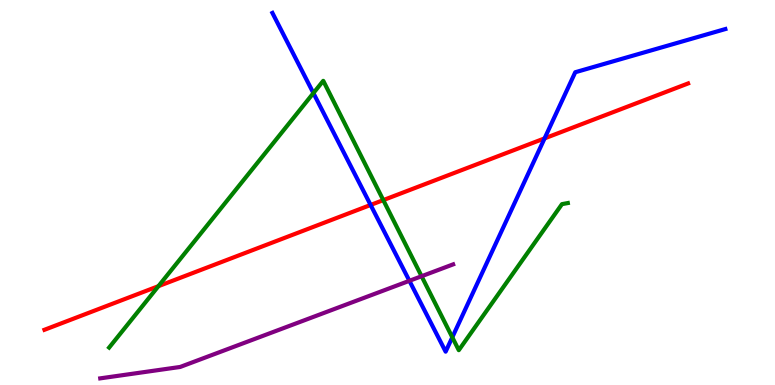[{'lines': ['blue', 'red'], 'intersections': [{'x': 4.78, 'y': 4.68}, {'x': 7.03, 'y': 6.41}]}, {'lines': ['green', 'red'], 'intersections': [{'x': 2.04, 'y': 2.57}, {'x': 4.95, 'y': 4.8}]}, {'lines': ['purple', 'red'], 'intersections': []}, {'lines': ['blue', 'green'], 'intersections': [{'x': 4.04, 'y': 7.58}, {'x': 5.84, 'y': 1.24}]}, {'lines': ['blue', 'purple'], 'intersections': [{'x': 5.28, 'y': 2.71}]}, {'lines': ['green', 'purple'], 'intersections': [{'x': 5.44, 'y': 2.83}]}]